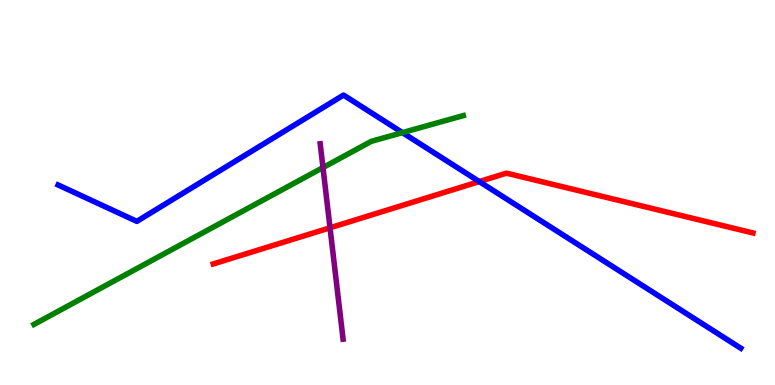[{'lines': ['blue', 'red'], 'intersections': [{'x': 6.18, 'y': 5.28}]}, {'lines': ['green', 'red'], 'intersections': []}, {'lines': ['purple', 'red'], 'intersections': [{'x': 4.26, 'y': 4.08}]}, {'lines': ['blue', 'green'], 'intersections': [{'x': 5.19, 'y': 6.56}]}, {'lines': ['blue', 'purple'], 'intersections': []}, {'lines': ['green', 'purple'], 'intersections': [{'x': 4.17, 'y': 5.65}]}]